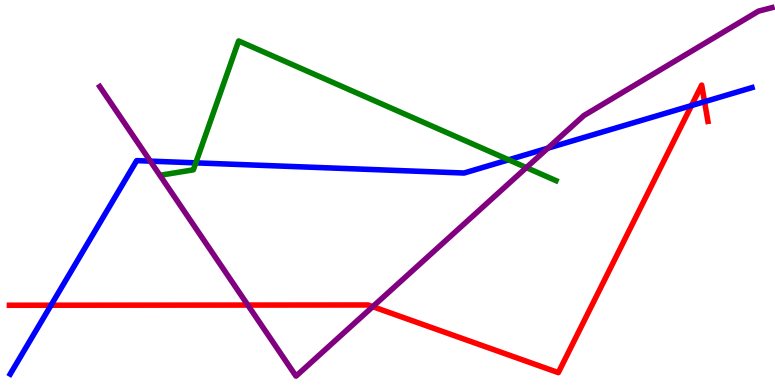[{'lines': ['blue', 'red'], 'intersections': [{'x': 0.658, 'y': 2.07}, {'x': 8.92, 'y': 7.26}, {'x': 9.09, 'y': 7.36}]}, {'lines': ['green', 'red'], 'intersections': []}, {'lines': ['purple', 'red'], 'intersections': [{'x': 3.2, 'y': 2.08}, {'x': 4.81, 'y': 2.03}]}, {'lines': ['blue', 'green'], 'intersections': [{'x': 2.53, 'y': 5.77}, {'x': 6.56, 'y': 5.85}]}, {'lines': ['blue', 'purple'], 'intersections': [{'x': 1.94, 'y': 5.81}, {'x': 7.07, 'y': 6.15}]}, {'lines': ['green', 'purple'], 'intersections': [{'x': 6.79, 'y': 5.65}]}]